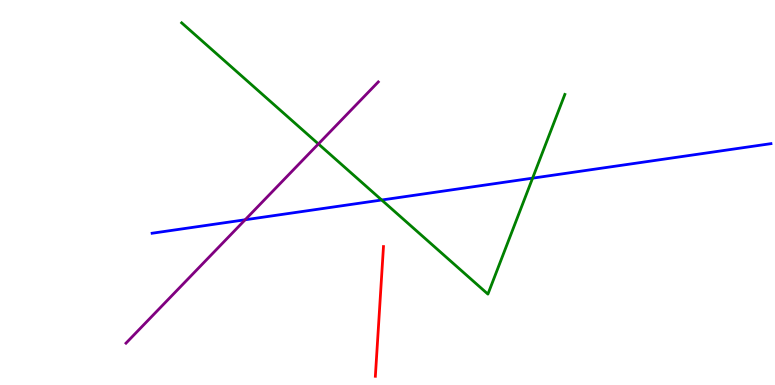[{'lines': ['blue', 'red'], 'intersections': []}, {'lines': ['green', 'red'], 'intersections': []}, {'lines': ['purple', 'red'], 'intersections': []}, {'lines': ['blue', 'green'], 'intersections': [{'x': 4.92, 'y': 4.8}, {'x': 6.87, 'y': 5.37}]}, {'lines': ['blue', 'purple'], 'intersections': [{'x': 3.16, 'y': 4.29}]}, {'lines': ['green', 'purple'], 'intersections': [{'x': 4.11, 'y': 6.26}]}]